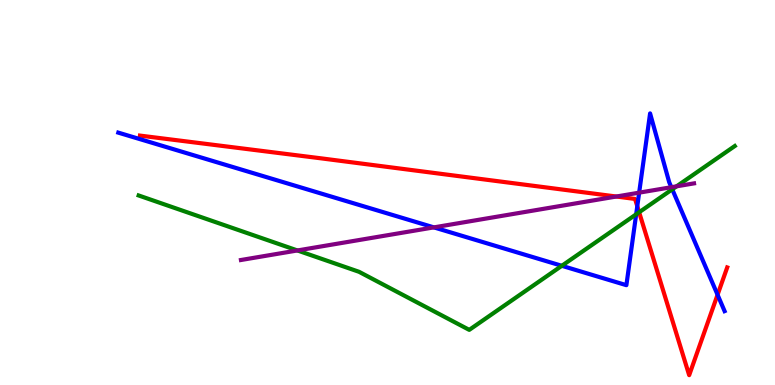[{'lines': ['blue', 'red'], 'intersections': [{'x': 8.22, 'y': 4.64}, {'x': 9.26, 'y': 2.34}]}, {'lines': ['green', 'red'], 'intersections': [{'x': 8.25, 'y': 4.49}]}, {'lines': ['purple', 'red'], 'intersections': [{'x': 7.95, 'y': 4.9}]}, {'lines': ['blue', 'green'], 'intersections': [{'x': 7.25, 'y': 3.1}, {'x': 8.21, 'y': 4.43}, {'x': 8.67, 'y': 5.08}]}, {'lines': ['blue', 'purple'], 'intersections': [{'x': 5.6, 'y': 4.09}, {'x': 8.25, 'y': 5.0}, {'x': 8.66, 'y': 5.14}]}, {'lines': ['green', 'purple'], 'intersections': [{'x': 3.84, 'y': 3.49}, {'x': 8.73, 'y': 5.16}]}]